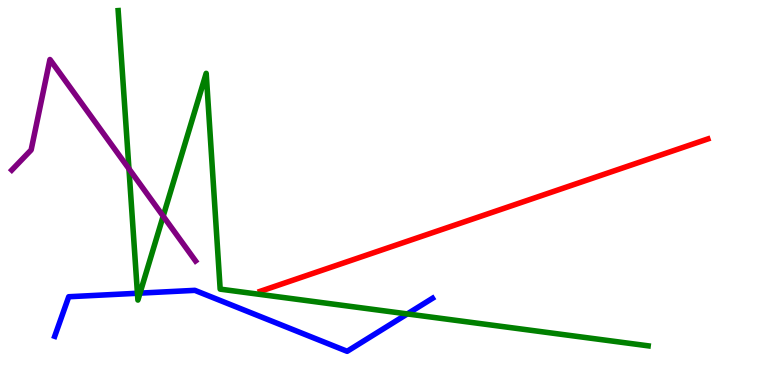[{'lines': ['blue', 'red'], 'intersections': []}, {'lines': ['green', 'red'], 'intersections': []}, {'lines': ['purple', 'red'], 'intersections': []}, {'lines': ['blue', 'green'], 'intersections': [{'x': 1.77, 'y': 2.38}, {'x': 1.81, 'y': 2.39}, {'x': 5.26, 'y': 1.85}]}, {'lines': ['blue', 'purple'], 'intersections': []}, {'lines': ['green', 'purple'], 'intersections': [{'x': 1.66, 'y': 5.62}, {'x': 2.11, 'y': 4.39}]}]